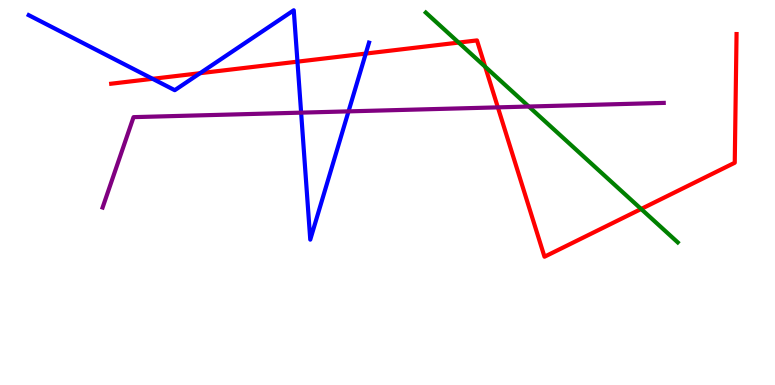[{'lines': ['blue', 'red'], 'intersections': [{'x': 1.97, 'y': 7.95}, {'x': 2.58, 'y': 8.1}, {'x': 3.84, 'y': 8.4}, {'x': 4.72, 'y': 8.61}]}, {'lines': ['green', 'red'], 'intersections': [{'x': 5.92, 'y': 8.89}, {'x': 6.26, 'y': 8.27}, {'x': 8.27, 'y': 4.57}]}, {'lines': ['purple', 'red'], 'intersections': [{'x': 6.42, 'y': 7.21}]}, {'lines': ['blue', 'green'], 'intersections': []}, {'lines': ['blue', 'purple'], 'intersections': [{'x': 3.89, 'y': 7.07}, {'x': 4.5, 'y': 7.11}]}, {'lines': ['green', 'purple'], 'intersections': [{'x': 6.82, 'y': 7.23}]}]